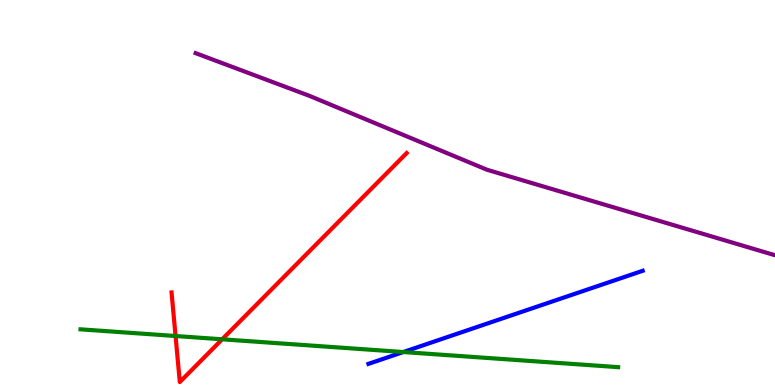[{'lines': ['blue', 'red'], 'intersections': []}, {'lines': ['green', 'red'], 'intersections': [{'x': 2.27, 'y': 1.27}, {'x': 2.87, 'y': 1.19}]}, {'lines': ['purple', 'red'], 'intersections': []}, {'lines': ['blue', 'green'], 'intersections': [{'x': 5.2, 'y': 0.856}]}, {'lines': ['blue', 'purple'], 'intersections': []}, {'lines': ['green', 'purple'], 'intersections': []}]